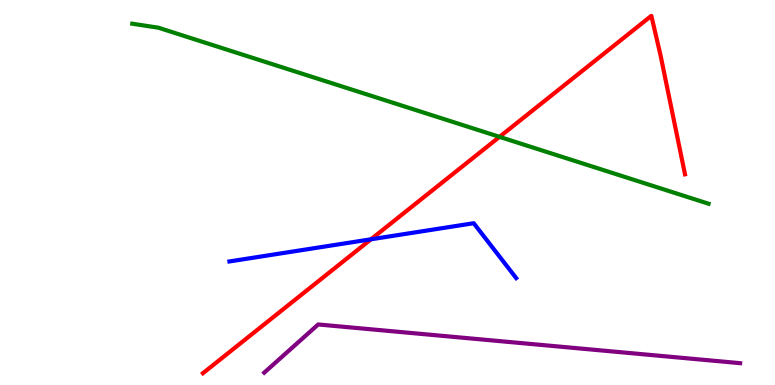[{'lines': ['blue', 'red'], 'intersections': [{'x': 4.79, 'y': 3.78}]}, {'lines': ['green', 'red'], 'intersections': [{'x': 6.45, 'y': 6.45}]}, {'lines': ['purple', 'red'], 'intersections': []}, {'lines': ['blue', 'green'], 'intersections': []}, {'lines': ['blue', 'purple'], 'intersections': []}, {'lines': ['green', 'purple'], 'intersections': []}]